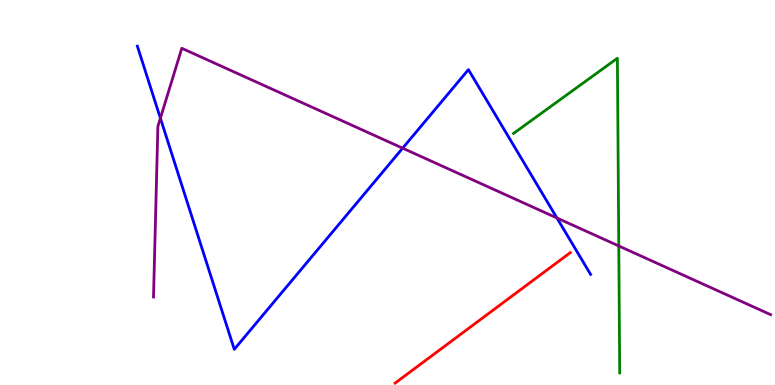[{'lines': ['blue', 'red'], 'intersections': []}, {'lines': ['green', 'red'], 'intersections': []}, {'lines': ['purple', 'red'], 'intersections': []}, {'lines': ['blue', 'green'], 'intersections': []}, {'lines': ['blue', 'purple'], 'intersections': [{'x': 2.07, 'y': 6.93}, {'x': 5.2, 'y': 6.15}, {'x': 7.19, 'y': 4.34}]}, {'lines': ['green', 'purple'], 'intersections': [{'x': 7.98, 'y': 3.61}]}]